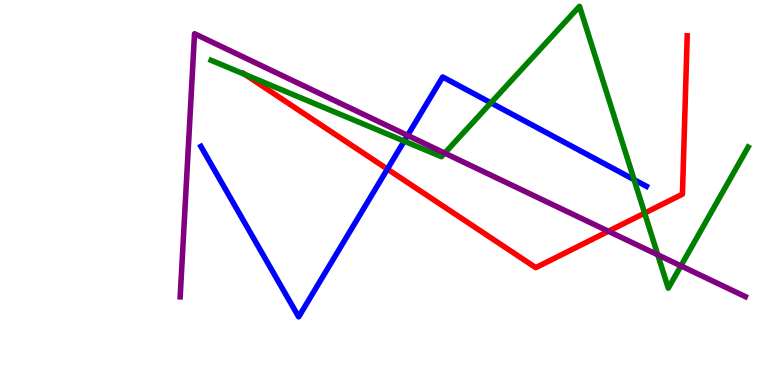[{'lines': ['blue', 'red'], 'intersections': [{'x': 5.0, 'y': 5.61}]}, {'lines': ['green', 'red'], 'intersections': [{'x': 3.16, 'y': 8.07}, {'x': 8.32, 'y': 4.46}]}, {'lines': ['purple', 'red'], 'intersections': [{'x': 7.85, 'y': 3.99}]}, {'lines': ['blue', 'green'], 'intersections': [{'x': 5.22, 'y': 6.34}, {'x': 6.33, 'y': 7.33}, {'x': 8.18, 'y': 5.33}]}, {'lines': ['blue', 'purple'], 'intersections': [{'x': 5.26, 'y': 6.48}]}, {'lines': ['green', 'purple'], 'intersections': [{'x': 5.74, 'y': 6.02}, {'x': 8.49, 'y': 3.38}, {'x': 8.79, 'y': 3.09}]}]